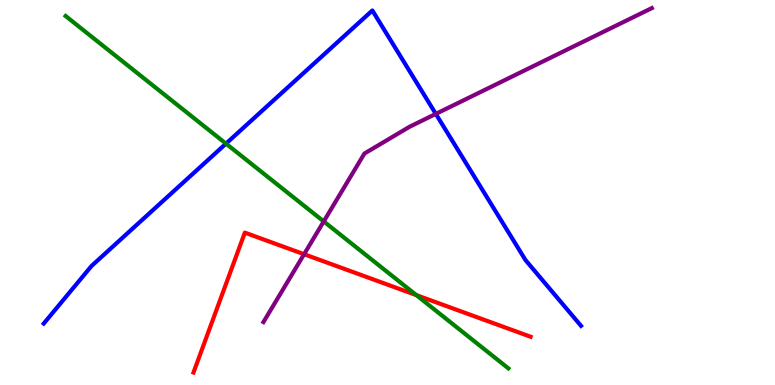[{'lines': ['blue', 'red'], 'intersections': []}, {'lines': ['green', 'red'], 'intersections': [{'x': 5.37, 'y': 2.33}]}, {'lines': ['purple', 'red'], 'intersections': [{'x': 3.92, 'y': 3.4}]}, {'lines': ['blue', 'green'], 'intersections': [{'x': 2.92, 'y': 6.27}]}, {'lines': ['blue', 'purple'], 'intersections': [{'x': 5.62, 'y': 7.04}]}, {'lines': ['green', 'purple'], 'intersections': [{'x': 4.18, 'y': 4.25}]}]